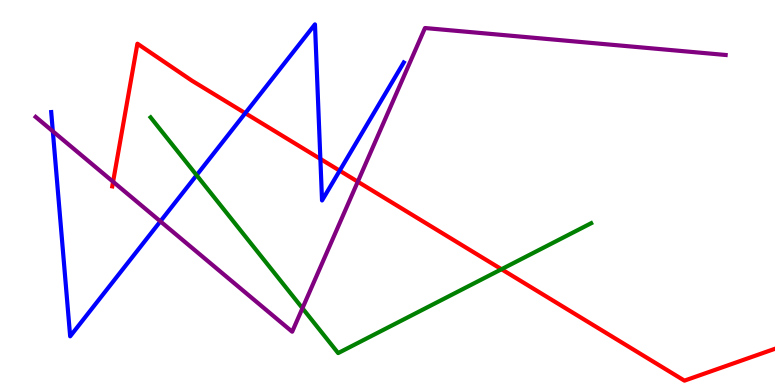[{'lines': ['blue', 'red'], 'intersections': [{'x': 3.16, 'y': 7.06}, {'x': 4.13, 'y': 5.87}, {'x': 4.38, 'y': 5.57}]}, {'lines': ['green', 'red'], 'intersections': [{'x': 6.47, 'y': 3.01}]}, {'lines': ['purple', 'red'], 'intersections': [{'x': 1.46, 'y': 5.28}, {'x': 4.62, 'y': 5.28}]}, {'lines': ['blue', 'green'], 'intersections': [{'x': 2.54, 'y': 5.45}]}, {'lines': ['blue', 'purple'], 'intersections': [{'x': 0.682, 'y': 6.59}, {'x': 2.07, 'y': 4.25}]}, {'lines': ['green', 'purple'], 'intersections': [{'x': 3.9, 'y': 1.99}]}]